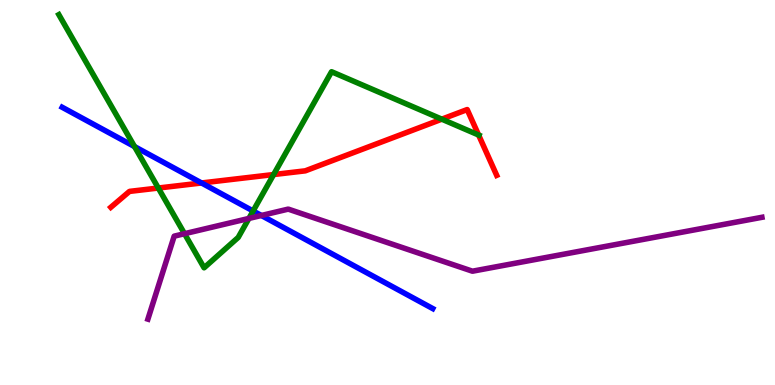[{'lines': ['blue', 'red'], 'intersections': [{'x': 2.6, 'y': 5.25}]}, {'lines': ['green', 'red'], 'intersections': [{'x': 2.04, 'y': 5.12}, {'x': 3.53, 'y': 5.47}, {'x': 5.7, 'y': 6.9}, {'x': 6.18, 'y': 6.49}]}, {'lines': ['purple', 'red'], 'intersections': []}, {'lines': ['blue', 'green'], 'intersections': [{'x': 1.74, 'y': 6.19}, {'x': 3.27, 'y': 4.52}]}, {'lines': ['blue', 'purple'], 'intersections': [{'x': 3.37, 'y': 4.4}]}, {'lines': ['green', 'purple'], 'intersections': [{'x': 2.38, 'y': 3.93}, {'x': 3.21, 'y': 4.33}]}]